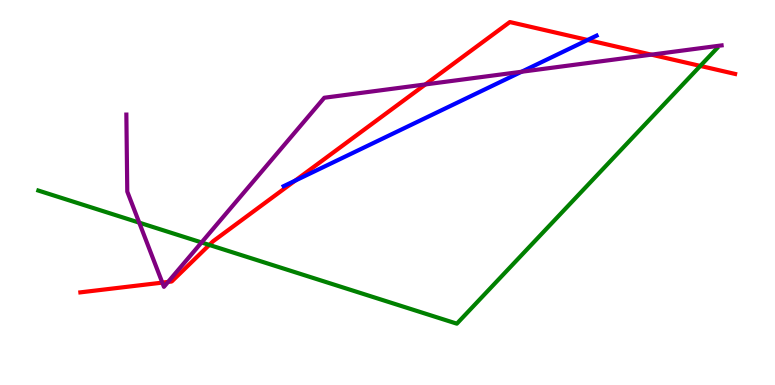[{'lines': ['blue', 'red'], 'intersections': [{'x': 3.81, 'y': 5.31}, {'x': 7.58, 'y': 8.96}]}, {'lines': ['green', 'red'], 'intersections': [{'x': 2.7, 'y': 3.64}, {'x': 9.04, 'y': 8.29}]}, {'lines': ['purple', 'red'], 'intersections': [{'x': 2.09, 'y': 2.66}, {'x': 2.17, 'y': 2.68}, {'x': 5.49, 'y': 7.81}, {'x': 8.41, 'y': 8.58}]}, {'lines': ['blue', 'green'], 'intersections': []}, {'lines': ['blue', 'purple'], 'intersections': [{'x': 6.73, 'y': 8.14}]}, {'lines': ['green', 'purple'], 'intersections': [{'x': 1.8, 'y': 4.22}, {'x': 2.6, 'y': 3.7}]}]